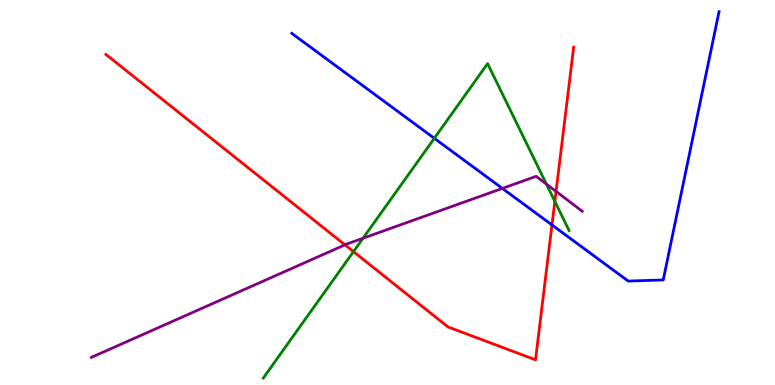[{'lines': ['blue', 'red'], 'intersections': [{'x': 7.12, 'y': 4.16}]}, {'lines': ['green', 'red'], 'intersections': [{'x': 4.56, 'y': 3.46}, {'x': 7.16, 'y': 4.77}]}, {'lines': ['purple', 'red'], 'intersections': [{'x': 4.45, 'y': 3.64}, {'x': 7.17, 'y': 5.03}]}, {'lines': ['blue', 'green'], 'intersections': [{'x': 5.6, 'y': 6.41}]}, {'lines': ['blue', 'purple'], 'intersections': [{'x': 6.48, 'y': 5.11}]}, {'lines': ['green', 'purple'], 'intersections': [{'x': 4.68, 'y': 3.81}, {'x': 7.05, 'y': 5.22}]}]